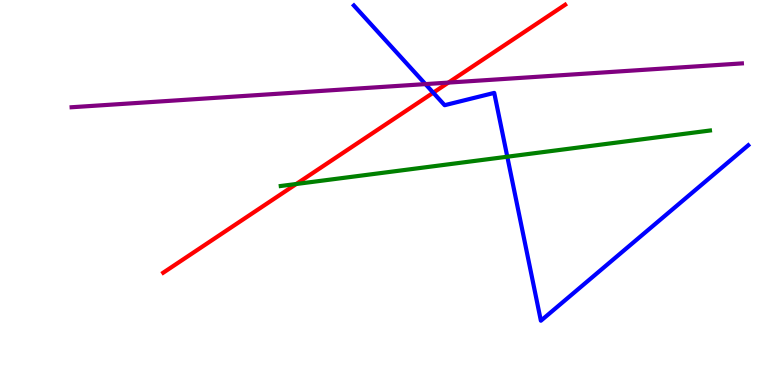[{'lines': ['blue', 'red'], 'intersections': [{'x': 5.59, 'y': 7.59}]}, {'lines': ['green', 'red'], 'intersections': [{'x': 3.82, 'y': 5.22}]}, {'lines': ['purple', 'red'], 'intersections': [{'x': 5.79, 'y': 7.85}]}, {'lines': ['blue', 'green'], 'intersections': [{'x': 6.55, 'y': 5.93}]}, {'lines': ['blue', 'purple'], 'intersections': [{'x': 5.49, 'y': 7.82}]}, {'lines': ['green', 'purple'], 'intersections': []}]